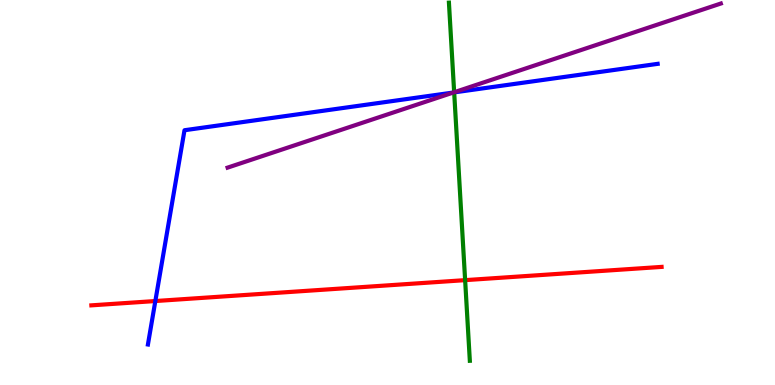[{'lines': ['blue', 'red'], 'intersections': [{'x': 2.0, 'y': 2.18}]}, {'lines': ['green', 'red'], 'intersections': [{'x': 6.0, 'y': 2.72}]}, {'lines': ['purple', 'red'], 'intersections': []}, {'lines': ['blue', 'green'], 'intersections': [{'x': 5.86, 'y': 7.6}]}, {'lines': ['blue', 'purple'], 'intersections': [{'x': 5.85, 'y': 7.6}]}, {'lines': ['green', 'purple'], 'intersections': [{'x': 5.86, 'y': 7.6}]}]